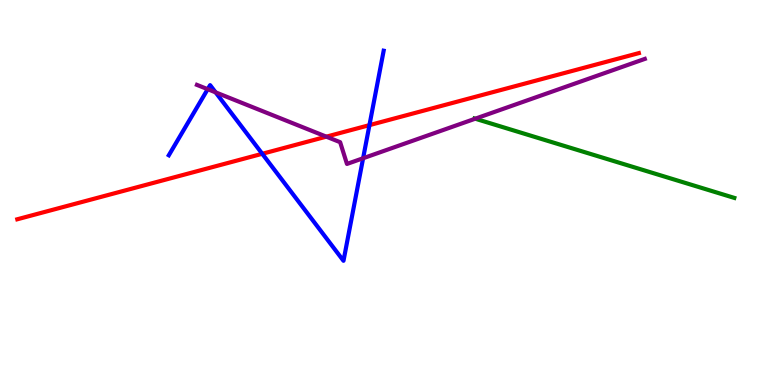[{'lines': ['blue', 'red'], 'intersections': [{'x': 3.38, 'y': 6.01}, {'x': 4.77, 'y': 6.75}]}, {'lines': ['green', 'red'], 'intersections': []}, {'lines': ['purple', 'red'], 'intersections': [{'x': 4.21, 'y': 6.45}]}, {'lines': ['blue', 'green'], 'intersections': []}, {'lines': ['blue', 'purple'], 'intersections': [{'x': 2.68, 'y': 7.68}, {'x': 2.78, 'y': 7.6}, {'x': 4.69, 'y': 5.89}]}, {'lines': ['green', 'purple'], 'intersections': [{'x': 6.13, 'y': 6.92}]}]